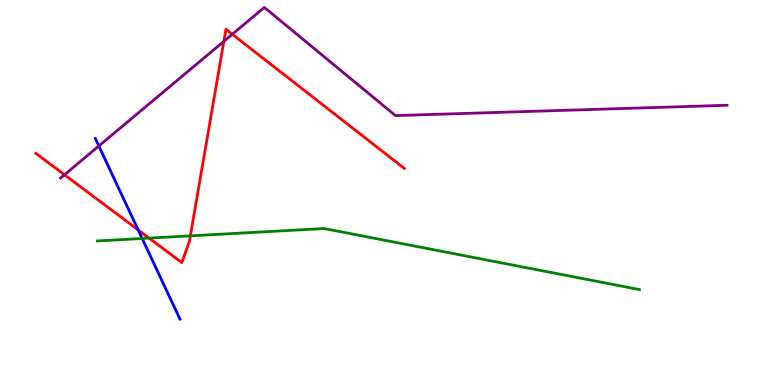[{'lines': ['blue', 'red'], 'intersections': [{'x': 1.78, 'y': 4.03}]}, {'lines': ['green', 'red'], 'intersections': [{'x': 1.92, 'y': 3.82}, {'x': 2.46, 'y': 3.87}]}, {'lines': ['purple', 'red'], 'intersections': [{'x': 0.832, 'y': 5.46}, {'x': 2.89, 'y': 8.93}, {'x': 3.0, 'y': 9.11}]}, {'lines': ['blue', 'green'], 'intersections': [{'x': 1.83, 'y': 3.81}]}, {'lines': ['blue', 'purple'], 'intersections': [{'x': 1.28, 'y': 6.21}]}, {'lines': ['green', 'purple'], 'intersections': []}]